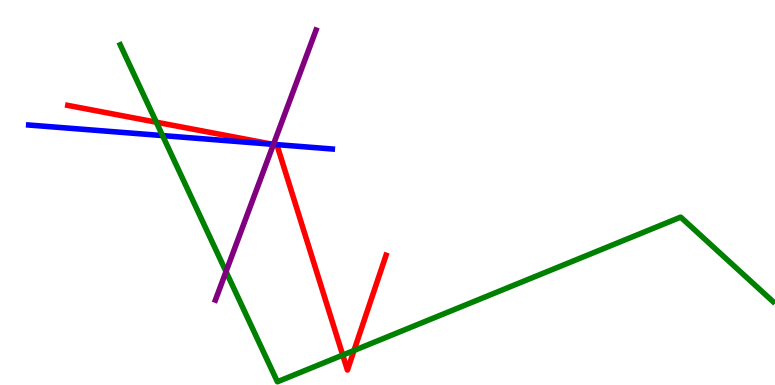[{'lines': ['blue', 'red'], 'intersections': [{'x': 3.52, 'y': 6.25}]}, {'lines': ['green', 'red'], 'intersections': [{'x': 2.02, 'y': 6.83}, {'x': 4.42, 'y': 0.777}, {'x': 4.57, 'y': 0.896}]}, {'lines': ['purple', 'red'], 'intersections': [{'x': 3.53, 'y': 6.25}]}, {'lines': ['blue', 'green'], 'intersections': [{'x': 2.1, 'y': 6.48}]}, {'lines': ['blue', 'purple'], 'intersections': [{'x': 3.53, 'y': 6.25}]}, {'lines': ['green', 'purple'], 'intersections': [{'x': 2.92, 'y': 2.95}]}]